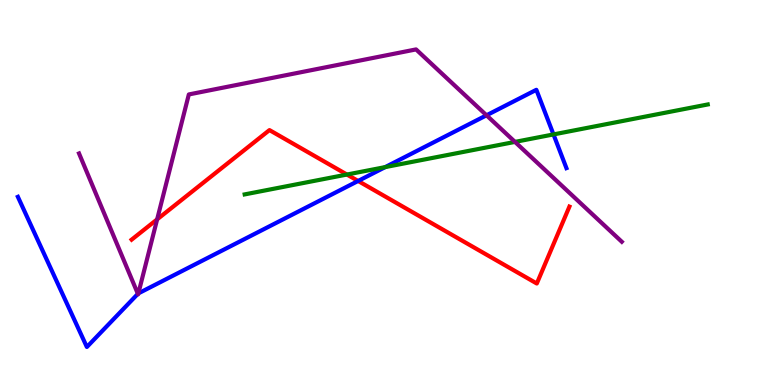[{'lines': ['blue', 'red'], 'intersections': [{'x': 4.62, 'y': 5.3}]}, {'lines': ['green', 'red'], 'intersections': [{'x': 4.48, 'y': 5.47}]}, {'lines': ['purple', 'red'], 'intersections': [{'x': 2.03, 'y': 4.3}]}, {'lines': ['blue', 'green'], 'intersections': [{'x': 4.97, 'y': 5.66}, {'x': 7.14, 'y': 6.51}]}, {'lines': ['blue', 'purple'], 'intersections': [{'x': 1.78, 'y': 2.37}, {'x': 1.79, 'y': 2.38}, {'x': 6.28, 'y': 7.01}]}, {'lines': ['green', 'purple'], 'intersections': [{'x': 6.64, 'y': 6.31}]}]